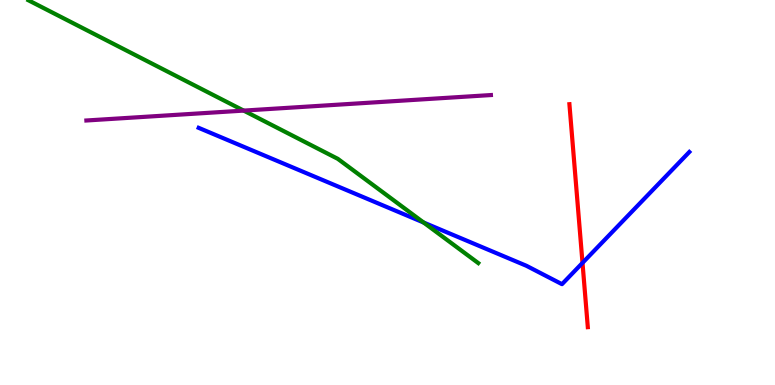[{'lines': ['blue', 'red'], 'intersections': [{'x': 7.52, 'y': 3.17}]}, {'lines': ['green', 'red'], 'intersections': []}, {'lines': ['purple', 'red'], 'intersections': []}, {'lines': ['blue', 'green'], 'intersections': [{'x': 5.47, 'y': 4.22}]}, {'lines': ['blue', 'purple'], 'intersections': []}, {'lines': ['green', 'purple'], 'intersections': [{'x': 3.14, 'y': 7.13}]}]